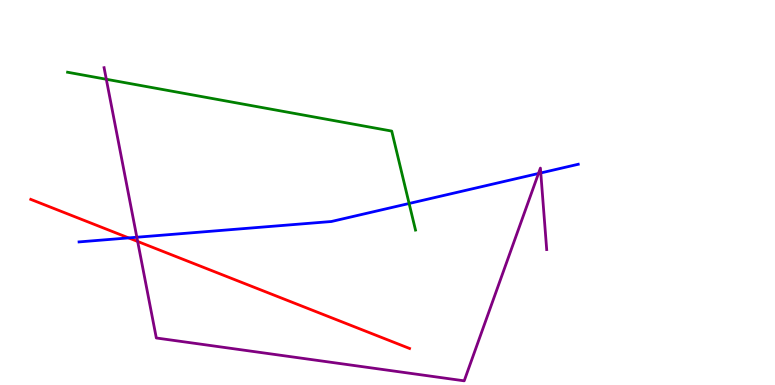[{'lines': ['blue', 'red'], 'intersections': [{'x': 1.66, 'y': 3.82}]}, {'lines': ['green', 'red'], 'intersections': []}, {'lines': ['purple', 'red'], 'intersections': [{'x': 1.78, 'y': 3.73}]}, {'lines': ['blue', 'green'], 'intersections': [{'x': 5.28, 'y': 4.71}]}, {'lines': ['blue', 'purple'], 'intersections': [{'x': 1.77, 'y': 3.84}, {'x': 6.95, 'y': 5.49}, {'x': 6.98, 'y': 5.51}]}, {'lines': ['green', 'purple'], 'intersections': [{'x': 1.37, 'y': 7.94}]}]